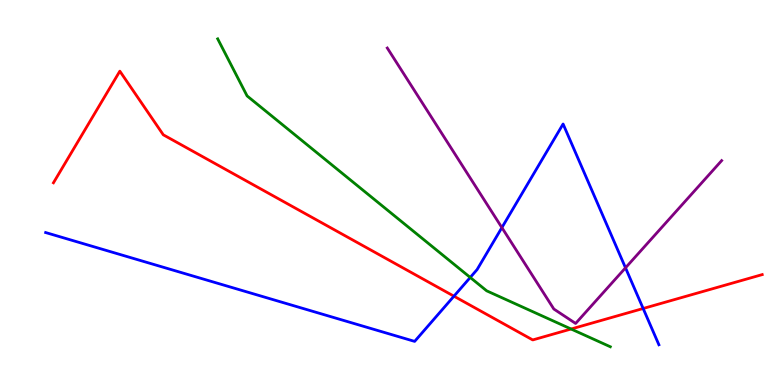[{'lines': ['blue', 'red'], 'intersections': [{'x': 5.86, 'y': 2.31}, {'x': 8.3, 'y': 1.99}]}, {'lines': ['green', 'red'], 'intersections': [{'x': 7.37, 'y': 1.45}]}, {'lines': ['purple', 'red'], 'intersections': []}, {'lines': ['blue', 'green'], 'intersections': [{'x': 6.07, 'y': 2.79}]}, {'lines': ['blue', 'purple'], 'intersections': [{'x': 6.48, 'y': 4.09}, {'x': 8.07, 'y': 3.04}]}, {'lines': ['green', 'purple'], 'intersections': []}]